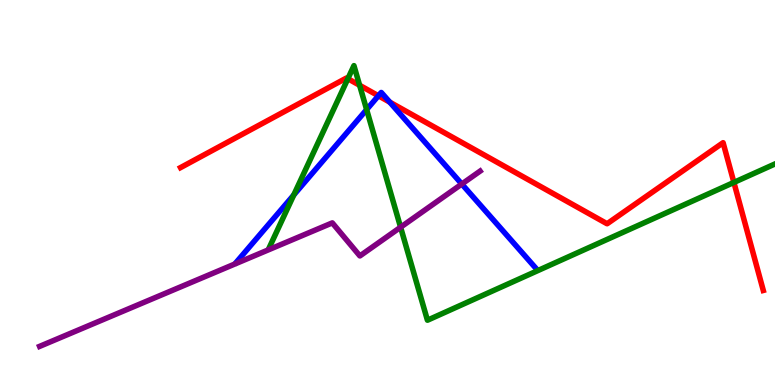[{'lines': ['blue', 'red'], 'intersections': [{'x': 4.88, 'y': 7.51}, {'x': 5.03, 'y': 7.35}]}, {'lines': ['green', 'red'], 'intersections': [{'x': 4.49, 'y': 7.96}, {'x': 4.64, 'y': 7.79}, {'x': 9.47, 'y': 5.26}]}, {'lines': ['purple', 'red'], 'intersections': []}, {'lines': ['blue', 'green'], 'intersections': [{'x': 3.79, 'y': 4.94}, {'x': 4.73, 'y': 7.15}]}, {'lines': ['blue', 'purple'], 'intersections': [{'x': 5.96, 'y': 5.22}]}, {'lines': ['green', 'purple'], 'intersections': [{'x': 5.17, 'y': 4.1}]}]